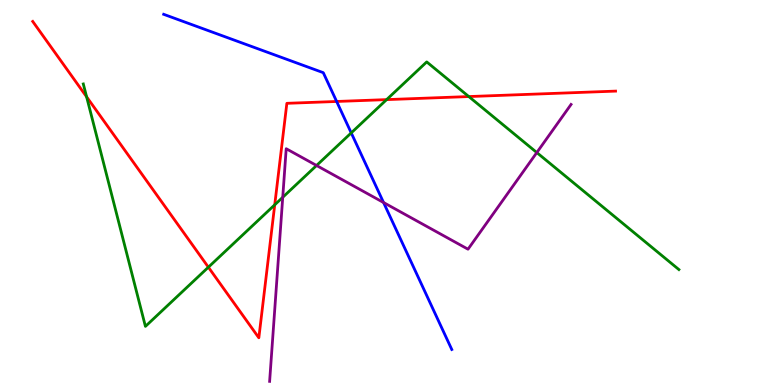[{'lines': ['blue', 'red'], 'intersections': [{'x': 4.34, 'y': 7.36}]}, {'lines': ['green', 'red'], 'intersections': [{'x': 1.12, 'y': 7.49}, {'x': 2.69, 'y': 3.06}, {'x': 3.54, 'y': 4.68}, {'x': 4.99, 'y': 7.41}, {'x': 6.05, 'y': 7.49}]}, {'lines': ['purple', 'red'], 'intersections': []}, {'lines': ['blue', 'green'], 'intersections': [{'x': 4.53, 'y': 6.55}]}, {'lines': ['blue', 'purple'], 'intersections': [{'x': 4.95, 'y': 4.74}]}, {'lines': ['green', 'purple'], 'intersections': [{'x': 3.65, 'y': 4.88}, {'x': 4.08, 'y': 5.7}, {'x': 6.93, 'y': 6.04}]}]